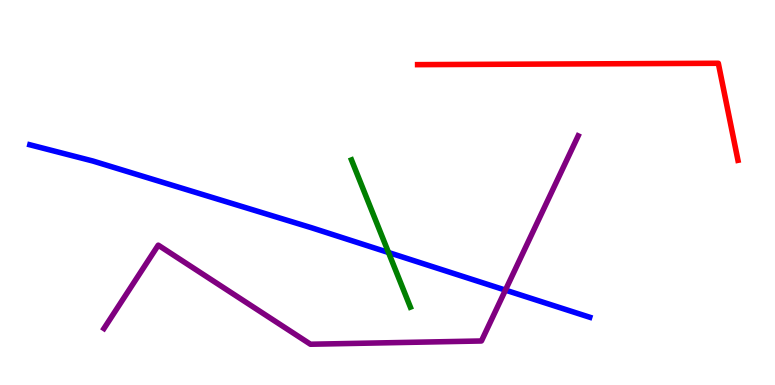[{'lines': ['blue', 'red'], 'intersections': []}, {'lines': ['green', 'red'], 'intersections': []}, {'lines': ['purple', 'red'], 'intersections': []}, {'lines': ['blue', 'green'], 'intersections': [{'x': 5.01, 'y': 3.44}]}, {'lines': ['blue', 'purple'], 'intersections': [{'x': 6.52, 'y': 2.46}]}, {'lines': ['green', 'purple'], 'intersections': []}]